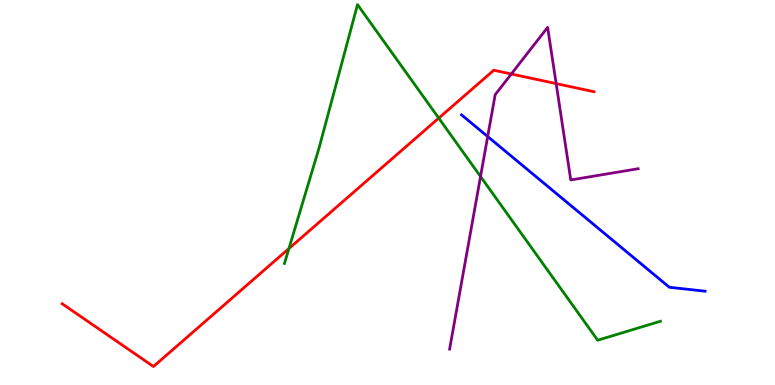[{'lines': ['blue', 'red'], 'intersections': []}, {'lines': ['green', 'red'], 'intersections': [{'x': 3.73, 'y': 3.54}, {'x': 5.66, 'y': 6.93}]}, {'lines': ['purple', 'red'], 'intersections': [{'x': 6.6, 'y': 8.08}, {'x': 7.18, 'y': 7.83}]}, {'lines': ['blue', 'green'], 'intersections': []}, {'lines': ['blue', 'purple'], 'intersections': [{'x': 6.29, 'y': 6.45}]}, {'lines': ['green', 'purple'], 'intersections': [{'x': 6.2, 'y': 5.42}]}]